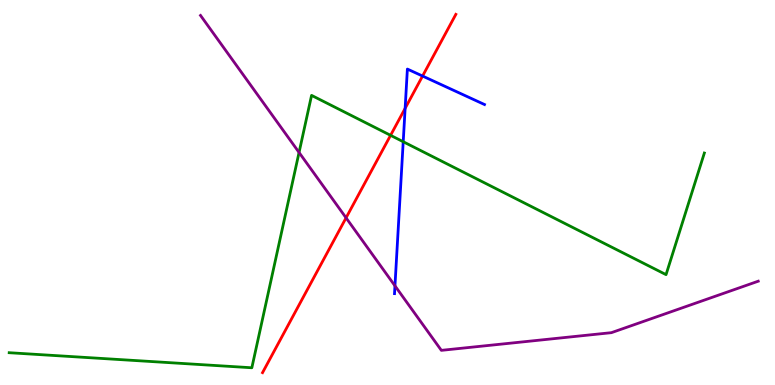[{'lines': ['blue', 'red'], 'intersections': [{'x': 5.23, 'y': 7.19}, {'x': 5.45, 'y': 8.02}]}, {'lines': ['green', 'red'], 'intersections': [{'x': 5.04, 'y': 6.48}]}, {'lines': ['purple', 'red'], 'intersections': [{'x': 4.47, 'y': 4.34}]}, {'lines': ['blue', 'green'], 'intersections': [{'x': 5.2, 'y': 6.32}]}, {'lines': ['blue', 'purple'], 'intersections': [{'x': 5.1, 'y': 2.58}]}, {'lines': ['green', 'purple'], 'intersections': [{'x': 3.86, 'y': 6.04}]}]